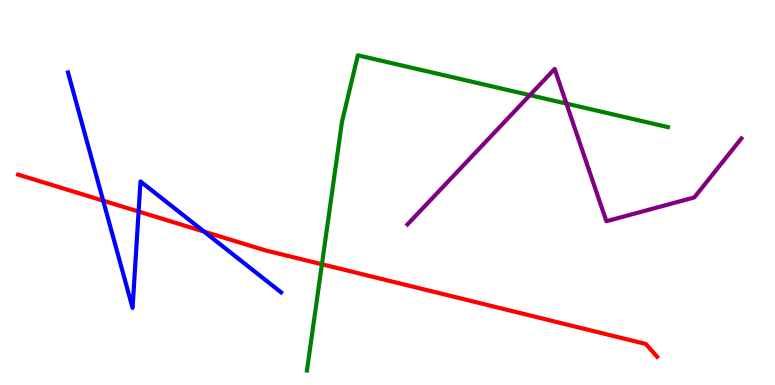[{'lines': ['blue', 'red'], 'intersections': [{'x': 1.33, 'y': 4.79}, {'x': 1.79, 'y': 4.51}, {'x': 2.63, 'y': 3.98}]}, {'lines': ['green', 'red'], 'intersections': [{'x': 4.15, 'y': 3.14}]}, {'lines': ['purple', 'red'], 'intersections': []}, {'lines': ['blue', 'green'], 'intersections': []}, {'lines': ['blue', 'purple'], 'intersections': []}, {'lines': ['green', 'purple'], 'intersections': [{'x': 6.84, 'y': 7.53}, {'x': 7.31, 'y': 7.31}]}]